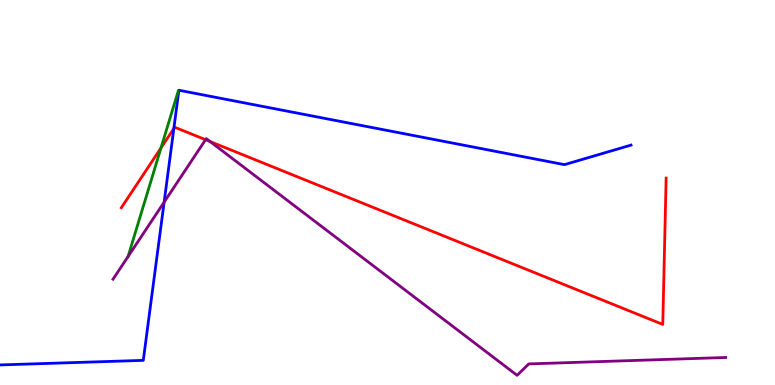[{'lines': ['blue', 'red'], 'intersections': [{'x': 2.24, 'y': 6.66}]}, {'lines': ['green', 'red'], 'intersections': [{'x': 2.08, 'y': 6.16}]}, {'lines': ['purple', 'red'], 'intersections': [{'x': 2.65, 'y': 6.37}, {'x': 2.71, 'y': 6.32}]}, {'lines': ['blue', 'green'], 'intersections': []}, {'lines': ['blue', 'purple'], 'intersections': [{'x': 2.12, 'y': 4.75}]}, {'lines': ['green', 'purple'], 'intersections': [{'x': 1.65, 'y': 3.34}]}]